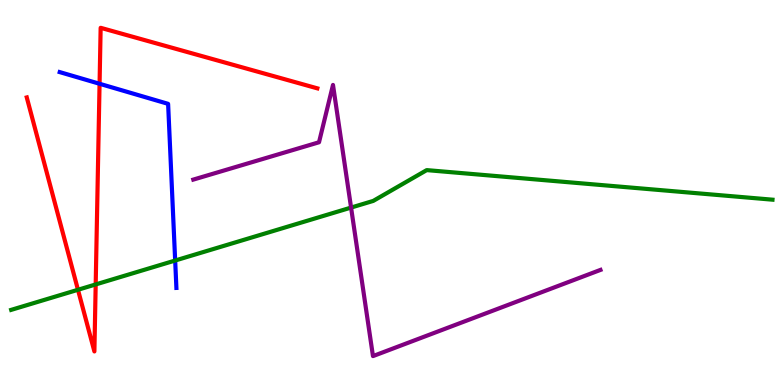[{'lines': ['blue', 'red'], 'intersections': [{'x': 1.28, 'y': 7.82}]}, {'lines': ['green', 'red'], 'intersections': [{'x': 1.01, 'y': 2.47}, {'x': 1.23, 'y': 2.61}]}, {'lines': ['purple', 'red'], 'intersections': []}, {'lines': ['blue', 'green'], 'intersections': [{'x': 2.26, 'y': 3.23}]}, {'lines': ['blue', 'purple'], 'intersections': []}, {'lines': ['green', 'purple'], 'intersections': [{'x': 4.53, 'y': 4.61}]}]